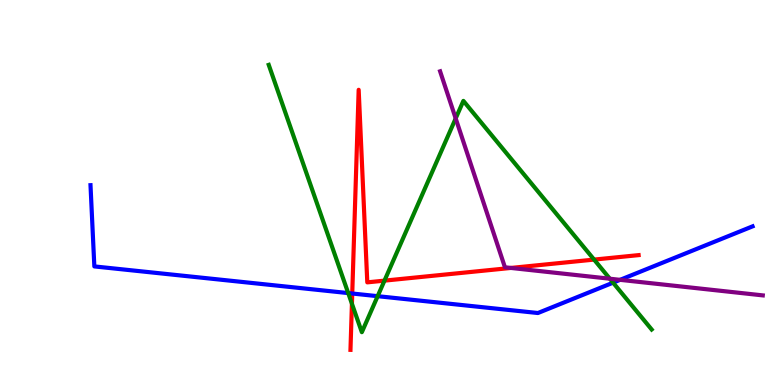[{'lines': ['blue', 'red'], 'intersections': [{'x': 4.55, 'y': 2.38}]}, {'lines': ['green', 'red'], 'intersections': [{'x': 4.54, 'y': 2.11}, {'x': 4.96, 'y': 2.71}, {'x': 7.67, 'y': 3.26}]}, {'lines': ['purple', 'red'], 'intersections': [{'x': 6.59, 'y': 3.04}]}, {'lines': ['blue', 'green'], 'intersections': [{'x': 4.49, 'y': 2.39}, {'x': 4.87, 'y': 2.31}, {'x': 7.91, 'y': 2.66}]}, {'lines': ['blue', 'purple'], 'intersections': [{'x': 8.0, 'y': 2.73}]}, {'lines': ['green', 'purple'], 'intersections': [{'x': 5.88, 'y': 6.92}, {'x': 7.87, 'y': 2.76}]}]